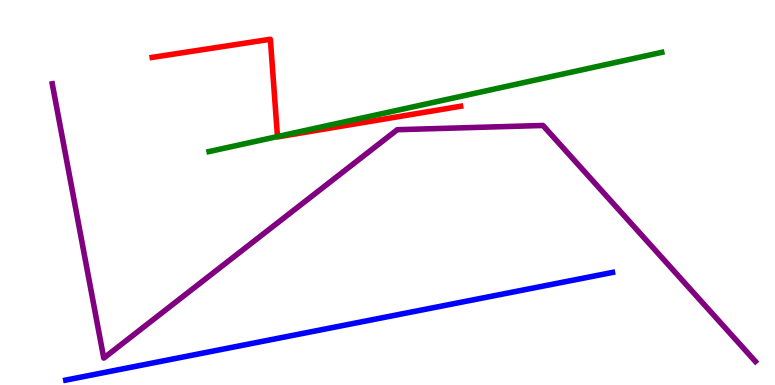[{'lines': ['blue', 'red'], 'intersections': []}, {'lines': ['green', 'red'], 'intersections': [{'x': 3.58, 'y': 6.45}]}, {'lines': ['purple', 'red'], 'intersections': []}, {'lines': ['blue', 'green'], 'intersections': []}, {'lines': ['blue', 'purple'], 'intersections': []}, {'lines': ['green', 'purple'], 'intersections': []}]